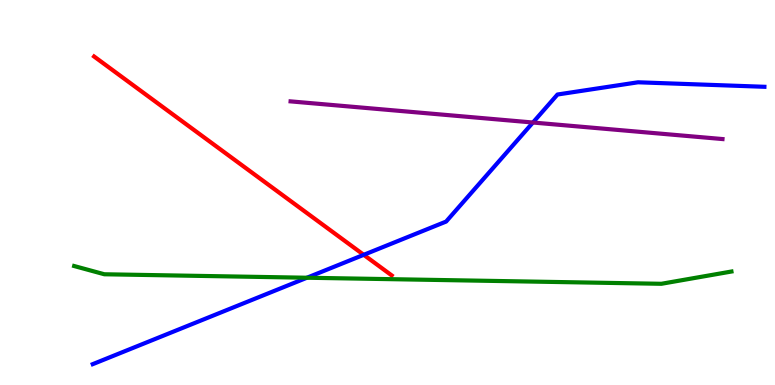[{'lines': ['blue', 'red'], 'intersections': [{'x': 4.69, 'y': 3.38}]}, {'lines': ['green', 'red'], 'intersections': []}, {'lines': ['purple', 'red'], 'intersections': []}, {'lines': ['blue', 'green'], 'intersections': [{'x': 3.96, 'y': 2.79}]}, {'lines': ['blue', 'purple'], 'intersections': [{'x': 6.88, 'y': 6.82}]}, {'lines': ['green', 'purple'], 'intersections': []}]